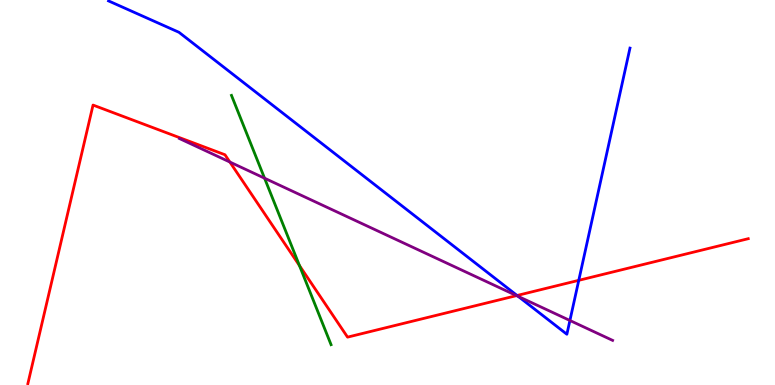[{'lines': ['blue', 'red'], 'intersections': [{'x': 6.67, 'y': 2.33}, {'x': 7.47, 'y': 2.72}]}, {'lines': ['green', 'red'], 'intersections': [{'x': 3.86, 'y': 3.1}]}, {'lines': ['purple', 'red'], 'intersections': [{'x': 2.97, 'y': 5.79}, {'x': 6.67, 'y': 2.32}]}, {'lines': ['blue', 'green'], 'intersections': []}, {'lines': ['blue', 'purple'], 'intersections': [{'x': 6.69, 'y': 2.3}, {'x': 7.35, 'y': 1.68}]}, {'lines': ['green', 'purple'], 'intersections': [{'x': 3.41, 'y': 5.37}]}]